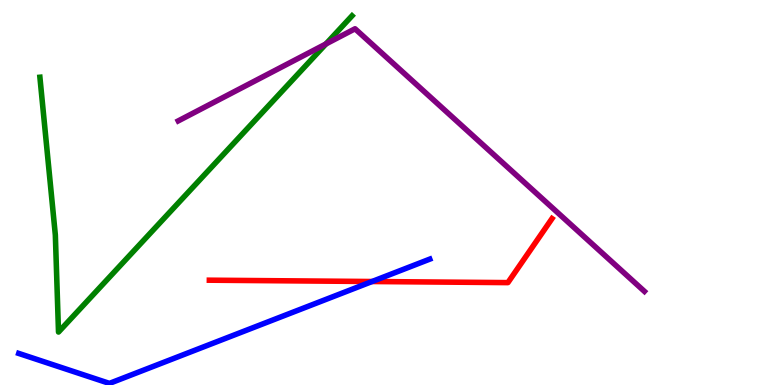[{'lines': ['blue', 'red'], 'intersections': [{'x': 4.8, 'y': 2.69}]}, {'lines': ['green', 'red'], 'intersections': []}, {'lines': ['purple', 'red'], 'intersections': []}, {'lines': ['blue', 'green'], 'intersections': []}, {'lines': ['blue', 'purple'], 'intersections': []}, {'lines': ['green', 'purple'], 'intersections': [{'x': 4.21, 'y': 8.86}]}]